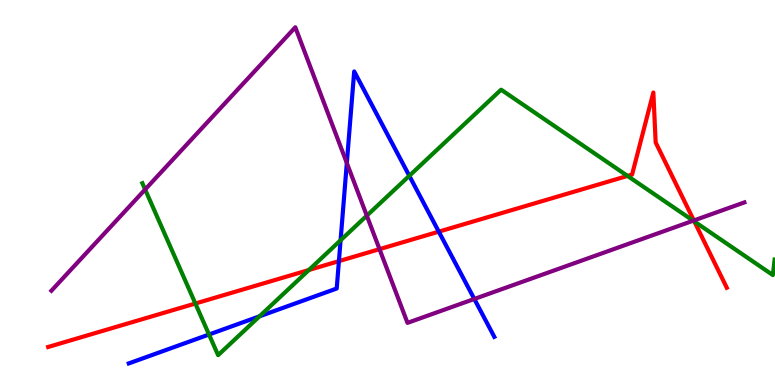[{'lines': ['blue', 'red'], 'intersections': [{'x': 4.37, 'y': 3.22}, {'x': 5.66, 'y': 3.98}]}, {'lines': ['green', 'red'], 'intersections': [{'x': 2.52, 'y': 2.12}, {'x': 3.99, 'y': 2.99}, {'x': 8.1, 'y': 5.43}, {'x': 8.96, 'y': 4.25}]}, {'lines': ['purple', 'red'], 'intersections': [{'x': 4.9, 'y': 3.53}, {'x': 8.95, 'y': 4.27}]}, {'lines': ['blue', 'green'], 'intersections': [{'x': 2.7, 'y': 1.31}, {'x': 3.35, 'y': 1.78}, {'x': 4.39, 'y': 3.76}, {'x': 5.28, 'y': 5.43}]}, {'lines': ['blue', 'purple'], 'intersections': [{'x': 4.48, 'y': 5.77}, {'x': 6.12, 'y': 2.23}]}, {'lines': ['green', 'purple'], 'intersections': [{'x': 1.87, 'y': 5.08}, {'x': 4.73, 'y': 4.4}, {'x': 8.94, 'y': 4.27}]}]